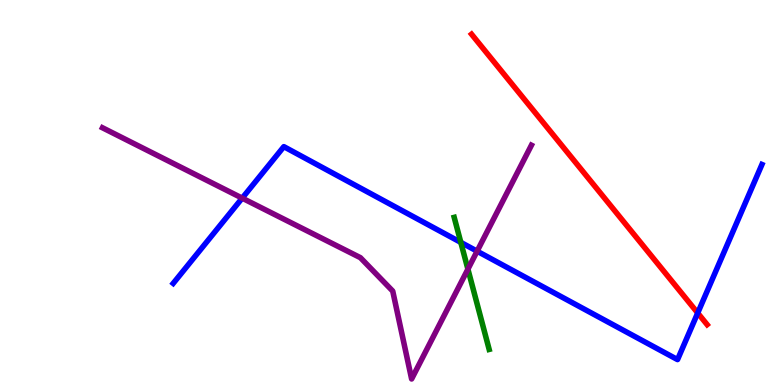[{'lines': ['blue', 'red'], 'intersections': [{'x': 9.0, 'y': 1.87}]}, {'lines': ['green', 'red'], 'intersections': []}, {'lines': ['purple', 'red'], 'intersections': []}, {'lines': ['blue', 'green'], 'intersections': [{'x': 5.95, 'y': 3.7}]}, {'lines': ['blue', 'purple'], 'intersections': [{'x': 3.12, 'y': 4.85}, {'x': 6.16, 'y': 3.48}]}, {'lines': ['green', 'purple'], 'intersections': [{'x': 6.04, 'y': 3.01}]}]